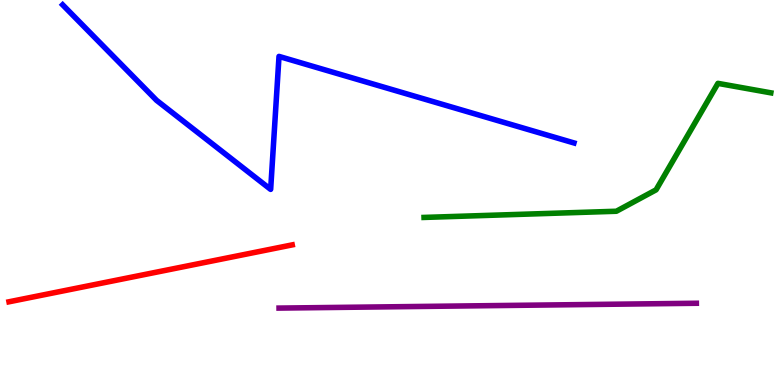[{'lines': ['blue', 'red'], 'intersections': []}, {'lines': ['green', 'red'], 'intersections': []}, {'lines': ['purple', 'red'], 'intersections': []}, {'lines': ['blue', 'green'], 'intersections': []}, {'lines': ['blue', 'purple'], 'intersections': []}, {'lines': ['green', 'purple'], 'intersections': []}]